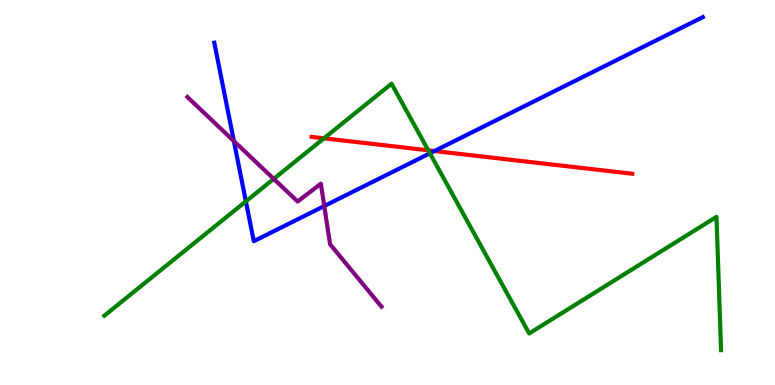[{'lines': ['blue', 'red'], 'intersections': [{'x': 5.61, 'y': 6.08}]}, {'lines': ['green', 'red'], 'intersections': [{'x': 4.18, 'y': 6.41}, {'x': 5.53, 'y': 6.1}]}, {'lines': ['purple', 'red'], 'intersections': []}, {'lines': ['blue', 'green'], 'intersections': [{'x': 3.17, 'y': 4.77}, {'x': 5.55, 'y': 6.02}]}, {'lines': ['blue', 'purple'], 'intersections': [{'x': 3.02, 'y': 6.34}, {'x': 4.18, 'y': 4.65}]}, {'lines': ['green', 'purple'], 'intersections': [{'x': 3.53, 'y': 5.35}]}]